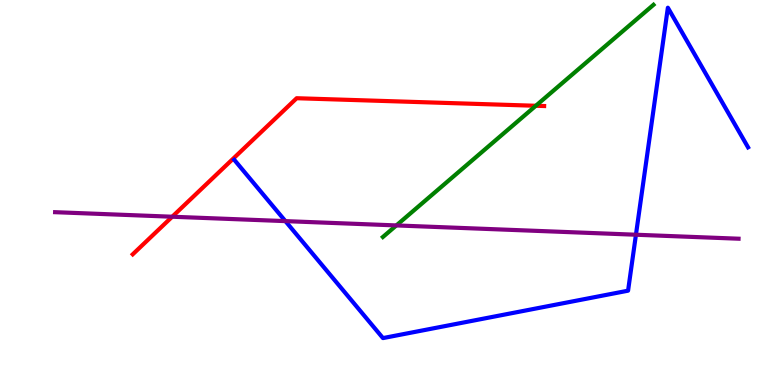[{'lines': ['blue', 'red'], 'intersections': []}, {'lines': ['green', 'red'], 'intersections': [{'x': 6.91, 'y': 7.25}]}, {'lines': ['purple', 'red'], 'intersections': [{'x': 2.22, 'y': 4.37}]}, {'lines': ['blue', 'green'], 'intersections': []}, {'lines': ['blue', 'purple'], 'intersections': [{'x': 3.68, 'y': 4.26}, {'x': 8.21, 'y': 3.9}]}, {'lines': ['green', 'purple'], 'intersections': [{'x': 5.11, 'y': 4.14}]}]